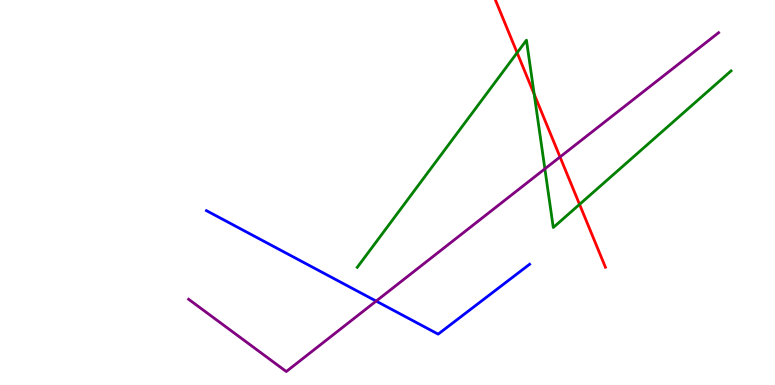[{'lines': ['blue', 'red'], 'intersections': []}, {'lines': ['green', 'red'], 'intersections': [{'x': 6.67, 'y': 8.63}, {'x': 6.89, 'y': 7.55}, {'x': 7.48, 'y': 4.69}]}, {'lines': ['purple', 'red'], 'intersections': [{'x': 7.23, 'y': 5.92}]}, {'lines': ['blue', 'green'], 'intersections': []}, {'lines': ['blue', 'purple'], 'intersections': [{'x': 4.85, 'y': 2.18}]}, {'lines': ['green', 'purple'], 'intersections': [{'x': 7.03, 'y': 5.61}]}]